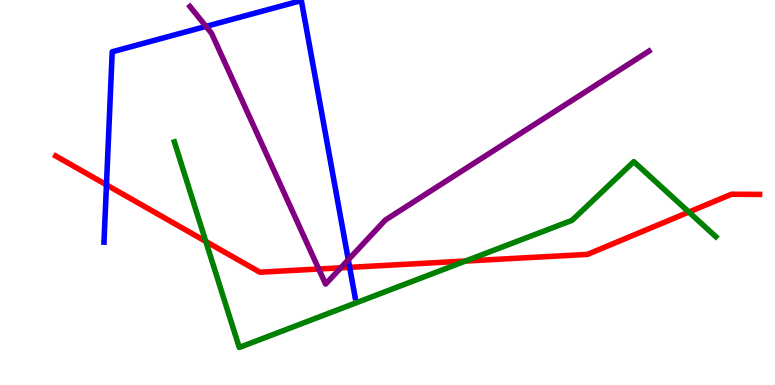[{'lines': ['blue', 'red'], 'intersections': [{'x': 1.37, 'y': 5.2}, {'x': 4.51, 'y': 3.06}]}, {'lines': ['green', 'red'], 'intersections': [{'x': 2.66, 'y': 3.73}, {'x': 6.01, 'y': 3.22}, {'x': 8.89, 'y': 4.49}]}, {'lines': ['purple', 'red'], 'intersections': [{'x': 4.11, 'y': 3.01}, {'x': 4.4, 'y': 3.04}]}, {'lines': ['blue', 'green'], 'intersections': []}, {'lines': ['blue', 'purple'], 'intersections': [{'x': 2.66, 'y': 9.31}, {'x': 4.49, 'y': 3.25}]}, {'lines': ['green', 'purple'], 'intersections': []}]